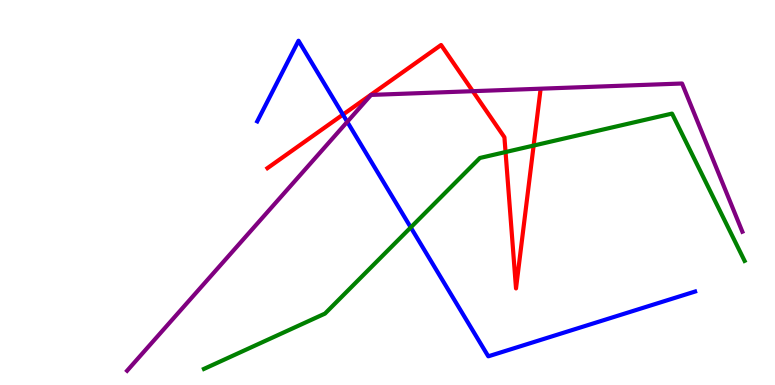[{'lines': ['blue', 'red'], 'intersections': [{'x': 4.42, 'y': 7.02}]}, {'lines': ['green', 'red'], 'intersections': [{'x': 6.52, 'y': 6.05}, {'x': 6.89, 'y': 6.22}]}, {'lines': ['purple', 'red'], 'intersections': [{'x': 6.1, 'y': 7.63}]}, {'lines': ['blue', 'green'], 'intersections': [{'x': 5.3, 'y': 4.09}]}, {'lines': ['blue', 'purple'], 'intersections': [{'x': 4.48, 'y': 6.84}]}, {'lines': ['green', 'purple'], 'intersections': []}]